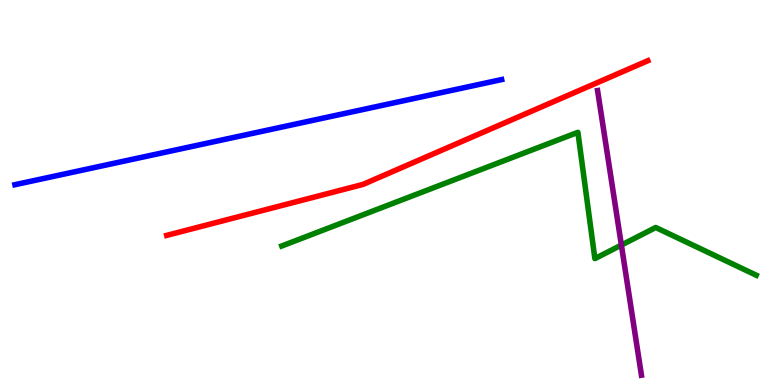[{'lines': ['blue', 'red'], 'intersections': []}, {'lines': ['green', 'red'], 'intersections': []}, {'lines': ['purple', 'red'], 'intersections': []}, {'lines': ['blue', 'green'], 'intersections': []}, {'lines': ['blue', 'purple'], 'intersections': []}, {'lines': ['green', 'purple'], 'intersections': [{'x': 8.02, 'y': 3.63}]}]